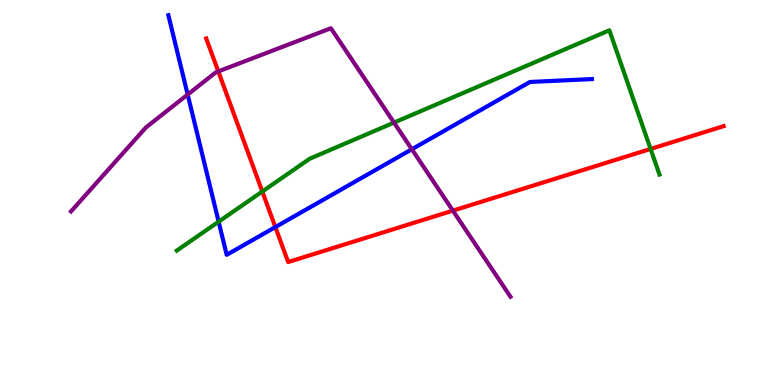[{'lines': ['blue', 'red'], 'intersections': [{'x': 3.55, 'y': 4.1}]}, {'lines': ['green', 'red'], 'intersections': [{'x': 3.38, 'y': 5.03}, {'x': 8.39, 'y': 6.13}]}, {'lines': ['purple', 'red'], 'intersections': [{'x': 2.82, 'y': 8.14}, {'x': 5.84, 'y': 4.53}]}, {'lines': ['blue', 'green'], 'intersections': [{'x': 2.82, 'y': 4.24}]}, {'lines': ['blue', 'purple'], 'intersections': [{'x': 2.42, 'y': 7.54}, {'x': 5.31, 'y': 6.12}]}, {'lines': ['green', 'purple'], 'intersections': [{'x': 5.08, 'y': 6.82}]}]